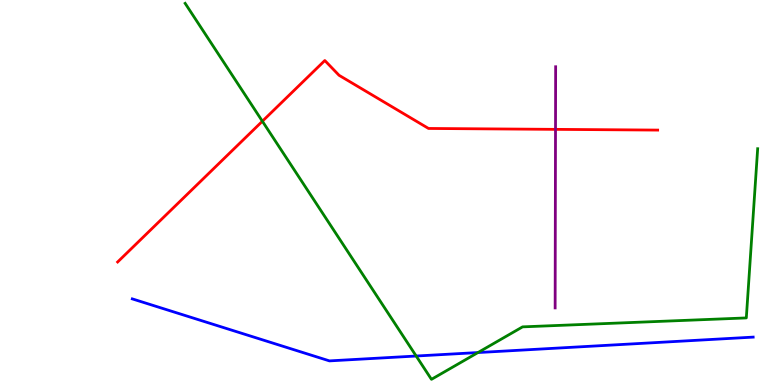[{'lines': ['blue', 'red'], 'intersections': []}, {'lines': ['green', 'red'], 'intersections': [{'x': 3.39, 'y': 6.85}]}, {'lines': ['purple', 'red'], 'intersections': [{'x': 7.17, 'y': 6.64}]}, {'lines': ['blue', 'green'], 'intersections': [{'x': 5.37, 'y': 0.753}, {'x': 6.17, 'y': 0.843}]}, {'lines': ['blue', 'purple'], 'intersections': []}, {'lines': ['green', 'purple'], 'intersections': []}]